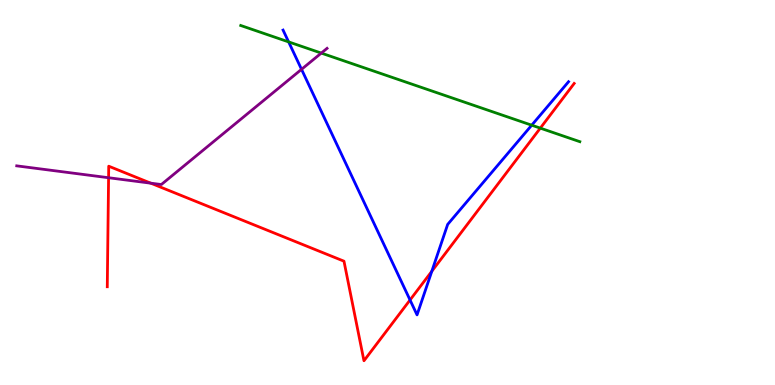[{'lines': ['blue', 'red'], 'intersections': [{'x': 5.29, 'y': 2.21}, {'x': 5.57, 'y': 2.95}]}, {'lines': ['green', 'red'], 'intersections': [{'x': 6.97, 'y': 6.67}]}, {'lines': ['purple', 'red'], 'intersections': [{'x': 1.4, 'y': 5.38}, {'x': 1.95, 'y': 5.24}]}, {'lines': ['blue', 'green'], 'intersections': [{'x': 3.72, 'y': 8.91}, {'x': 6.86, 'y': 6.75}]}, {'lines': ['blue', 'purple'], 'intersections': [{'x': 3.89, 'y': 8.2}]}, {'lines': ['green', 'purple'], 'intersections': [{'x': 4.15, 'y': 8.62}]}]